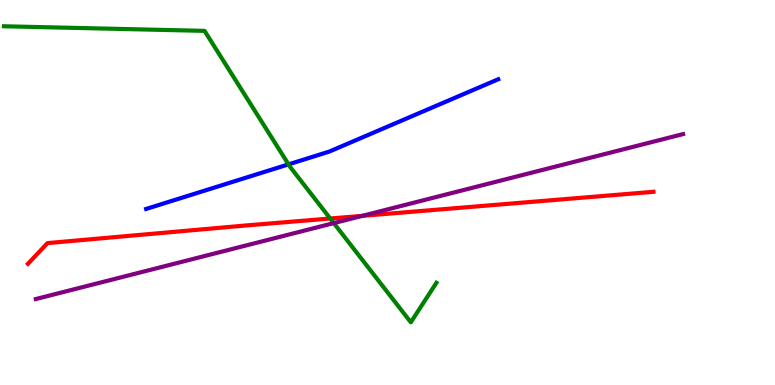[{'lines': ['blue', 'red'], 'intersections': []}, {'lines': ['green', 'red'], 'intersections': [{'x': 4.26, 'y': 4.32}]}, {'lines': ['purple', 'red'], 'intersections': [{'x': 4.67, 'y': 4.39}]}, {'lines': ['blue', 'green'], 'intersections': [{'x': 3.72, 'y': 5.73}]}, {'lines': ['blue', 'purple'], 'intersections': []}, {'lines': ['green', 'purple'], 'intersections': [{'x': 4.31, 'y': 4.2}]}]